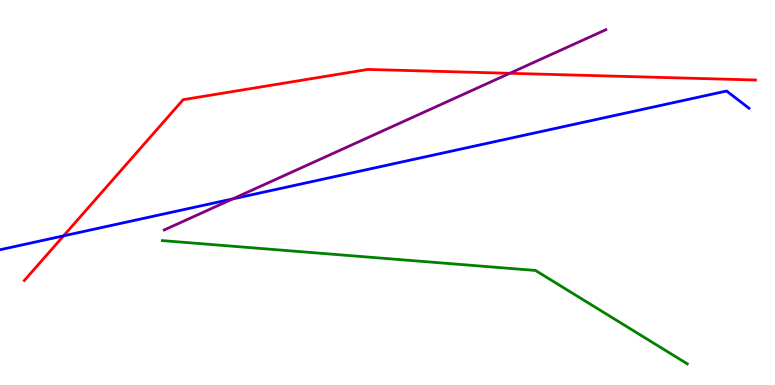[{'lines': ['blue', 'red'], 'intersections': [{'x': 0.82, 'y': 3.87}]}, {'lines': ['green', 'red'], 'intersections': []}, {'lines': ['purple', 'red'], 'intersections': [{'x': 6.58, 'y': 8.1}]}, {'lines': ['blue', 'green'], 'intersections': []}, {'lines': ['blue', 'purple'], 'intersections': [{'x': 3.0, 'y': 4.83}]}, {'lines': ['green', 'purple'], 'intersections': []}]